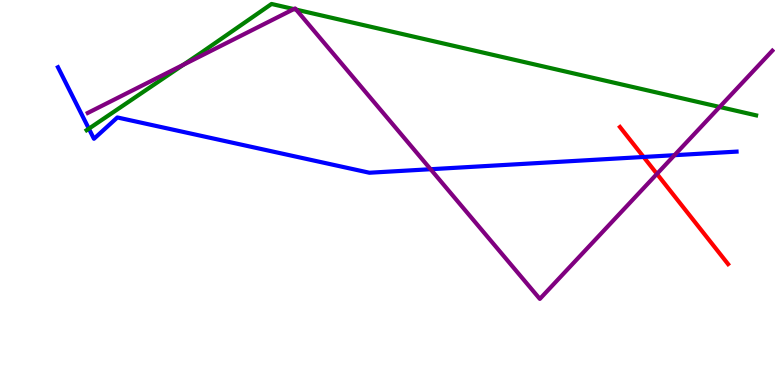[{'lines': ['blue', 'red'], 'intersections': [{'x': 8.3, 'y': 5.92}]}, {'lines': ['green', 'red'], 'intersections': []}, {'lines': ['purple', 'red'], 'intersections': [{'x': 8.48, 'y': 5.48}]}, {'lines': ['blue', 'green'], 'intersections': [{'x': 1.15, 'y': 6.66}]}, {'lines': ['blue', 'purple'], 'intersections': [{'x': 5.56, 'y': 5.6}, {'x': 8.7, 'y': 5.97}]}, {'lines': ['green', 'purple'], 'intersections': [{'x': 2.37, 'y': 8.32}, {'x': 3.79, 'y': 9.76}, {'x': 3.82, 'y': 9.75}, {'x': 9.29, 'y': 7.22}]}]